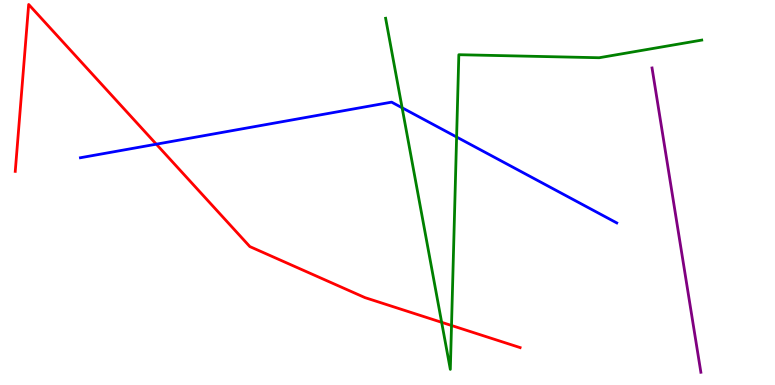[{'lines': ['blue', 'red'], 'intersections': [{'x': 2.02, 'y': 6.25}]}, {'lines': ['green', 'red'], 'intersections': [{'x': 5.7, 'y': 1.63}, {'x': 5.83, 'y': 1.55}]}, {'lines': ['purple', 'red'], 'intersections': []}, {'lines': ['blue', 'green'], 'intersections': [{'x': 5.19, 'y': 7.2}, {'x': 5.89, 'y': 6.44}]}, {'lines': ['blue', 'purple'], 'intersections': []}, {'lines': ['green', 'purple'], 'intersections': []}]